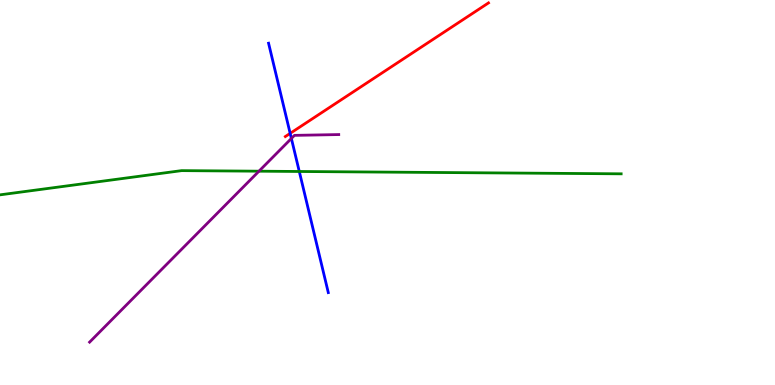[{'lines': ['blue', 'red'], 'intersections': [{'x': 3.74, 'y': 6.54}]}, {'lines': ['green', 'red'], 'intersections': []}, {'lines': ['purple', 'red'], 'intersections': []}, {'lines': ['blue', 'green'], 'intersections': [{'x': 3.86, 'y': 5.55}]}, {'lines': ['blue', 'purple'], 'intersections': [{'x': 3.76, 'y': 6.4}]}, {'lines': ['green', 'purple'], 'intersections': [{'x': 3.34, 'y': 5.55}]}]